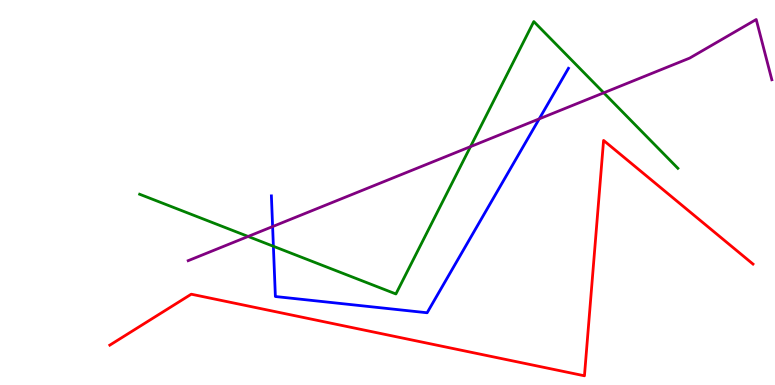[{'lines': ['blue', 'red'], 'intersections': []}, {'lines': ['green', 'red'], 'intersections': []}, {'lines': ['purple', 'red'], 'intersections': []}, {'lines': ['blue', 'green'], 'intersections': [{'x': 3.53, 'y': 3.6}]}, {'lines': ['blue', 'purple'], 'intersections': [{'x': 3.52, 'y': 4.12}, {'x': 6.96, 'y': 6.91}]}, {'lines': ['green', 'purple'], 'intersections': [{'x': 3.2, 'y': 3.86}, {'x': 6.07, 'y': 6.19}, {'x': 7.79, 'y': 7.59}]}]